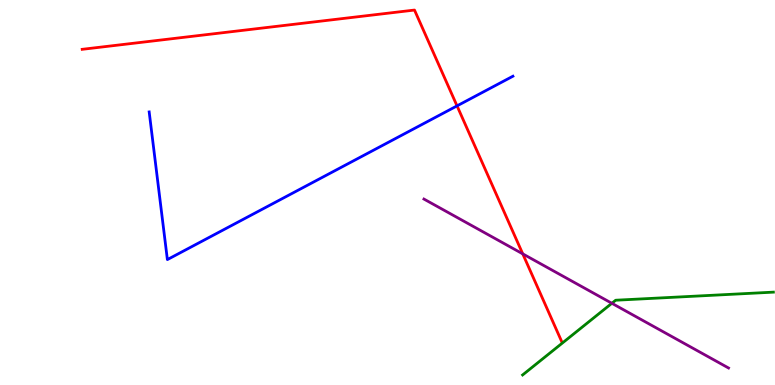[{'lines': ['blue', 'red'], 'intersections': [{'x': 5.9, 'y': 7.25}]}, {'lines': ['green', 'red'], 'intersections': []}, {'lines': ['purple', 'red'], 'intersections': [{'x': 6.75, 'y': 3.41}]}, {'lines': ['blue', 'green'], 'intersections': []}, {'lines': ['blue', 'purple'], 'intersections': []}, {'lines': ['green', 'purple'], 'intersections': [{'x': 7.9, 'y': 2.12}]}]